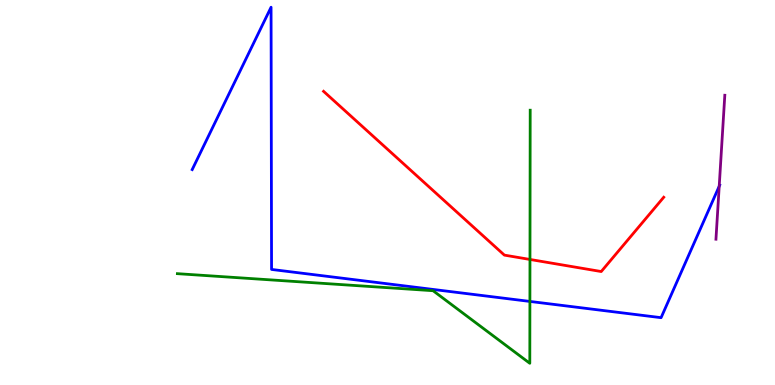[{'lines': ['blue', 'red'], 'intersections': []}, {'lines': ['green', 'red'], 'intersections': [{'x': 6.84, 'y': 3.26}]}, {'lines': ['purple', 'red'], 'intersections': []}, {'lines': ['blue', 'green'], 'intersections': [{'x': 6.84, 'y': 2.17}]}, {'lines': ['blue', 'purple'], 'intersections': [{'x': 9.28, 'y': 5.16}]}, {'lines': ['green', 'purple'], 'intersections': []}]